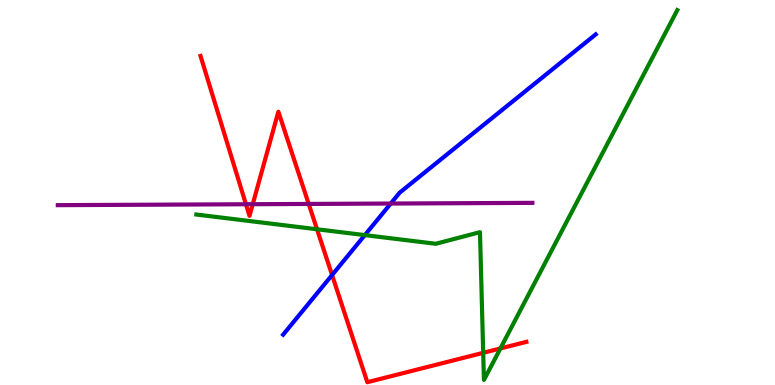[{'lines': ['blue', 'red'], 'intersections': [{'x': 4.28, 'y': 2.86}]}, {'lines': ['green', 'red'], 'intersections': [{'x': 4.09, 'y': 4.04}, {'x': 6.23, 'y': 0.836}, {'x': 6.46, 'y': 0.949}]}, {'lines': ['purple', 'red'], 'intersections': [{'x': 3.17, 'y': 4.69}, {'x': 3.26, 'y': 4.7}, {'x': 3.98, 'y': 4.7}]}, {'lines': ['blue', 'green'], 'intersections': [{'x': 4.71, 'y': 3.89}]}, {'lines': ['blue', 'purple'], 'intersections': [{'x': 5.04, 'y': 4.71}]}, {'lines': ['green', 'purple'], 'intersections': []}]